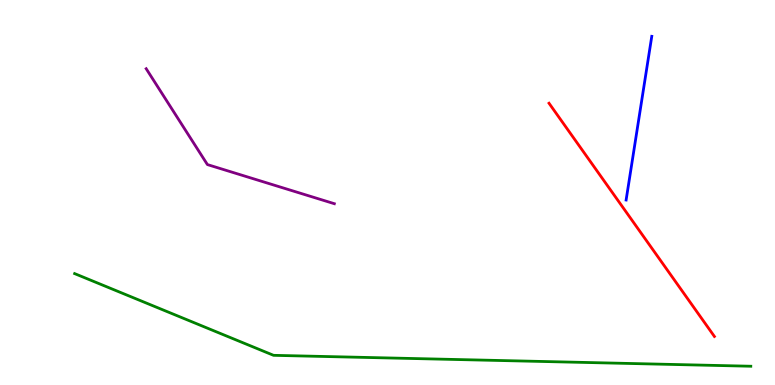[{'lines': ['blue', 'red'], 'intersections': []}, {'lines': ['green', 'red'], 'intersections': []}, {'lines': ['purple', 'red'], 'intersections': []}, {'lines': ['blue', 'green'], 'intersections': []}, {'lines': ['blue', 'purple'], 'intersections': []}, {'lines': ['green', 'purple'], 'intersections': []}]